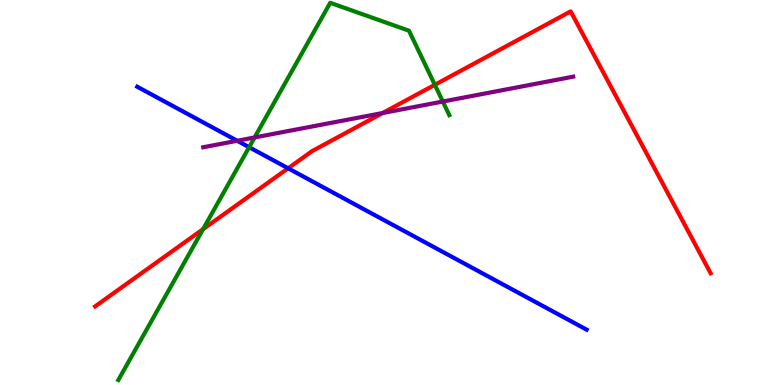[{'lines': ['blue', 'red'], 'intersections': [{'x': 3.72, 'y': 5.63}]}, {'lines': ['green', 'red'], 'intersections': [{'x': 2.62, 'y': 4.05}, {'x': 5.61, 'y': 7.8}]}, {'lines': ['purple', 'red'], 'intersections': [{'x': 4.94, 'y': 7.06}]}, {'lines': ['blue', 'green'], 'intersections': [{'x': 3.21, 'y': 6.18}]}, {'lines': ['blue', 'purple'], 'intersections': [{'x': 3.06, 'y': 6.34}]}, {'lines': ['green', 'purple'], 'intersections': [{'x': 3.29, 'y': 6.43}, {'x': 5.71, 'y': 7.36}]}]